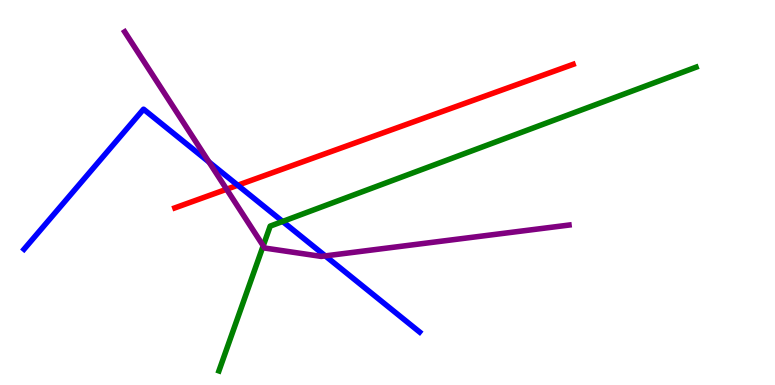[{'lines': ['blue', 'red'], 'intersections': [{'x': 3.07, 'y': 5.19}]}, {'lines': ['green', 'red'], 'intersections': []}, {'lines': ['purple', 'red'], 'intersections': [{'x': 2.92, 'y': 5.08}]}, {'lines': ['blue', 'green'], 'intersections': [{'x': 3.65, 'y': 4.25}]}, {'lines': ['blue', 'purple'], 'intersections': [{'x': 2.7, 'y': 5.79}, {'x': 4.2, 'y': 3.35}]}, {'lines': ['green', 'purple'], 'intersections': [{'x': 3.4, 'y': 3.62}]}]